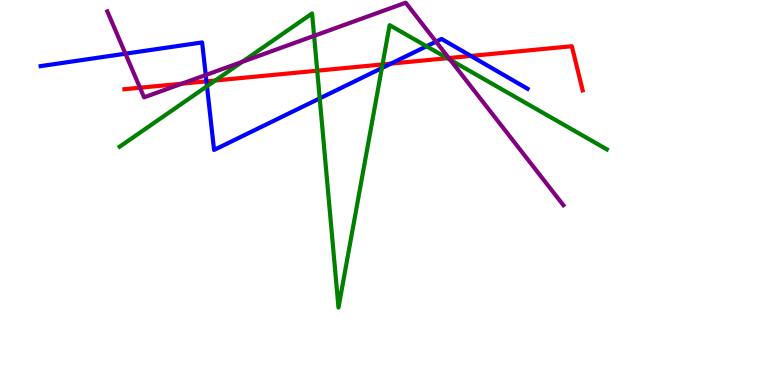[{'lines': ['blue', 'red'], 'intersections': [{'x': 2.66, 'y': 7.89}, {'x': 5.05, 'y': 8.35}, {'x': 6.08, 'y': 8.55}]}, {'lines': ['green', 'red'], 'intersections': [{'x': 2.78, 'y': 7.91}, {'x': 4.09, 'y': 8.16}, {'x': 4.94, 'y': 8.33}, {'x': 5.77, 'y': 8.49}]}, {'lines': ['purple', 'red'], 'intersections': [{'x': 1.81, 'y': 7.72}, {'x': 2.34, 'y': 7.83}, {'x': 5.79, 'y': 8.49}]}, {'lines': ['blue', 'green'], 'intersections': [{'x': 2.67, 'y': 7.76}, {'x': 4.13, 'y': 7.44}, {'x': 4.93, 'y': 8.23}, {'x': 5.5, 'y': 8.8}]}, {'lines': ['blue', 'purple'], 'intersections': [{'x': 1.62, 'y': 8.61}, {'x': 2.65, 'y': 8.05}, {'x': 5.63, 'y': 8.92}]}, {'lines': ['green', 'purple'], 'intersections': [{'x': 3.13, 'y': 8.39}, {'x': 4.05, 'y': 9.07}, {'x': 5.81, 'y': 8.45}]}]